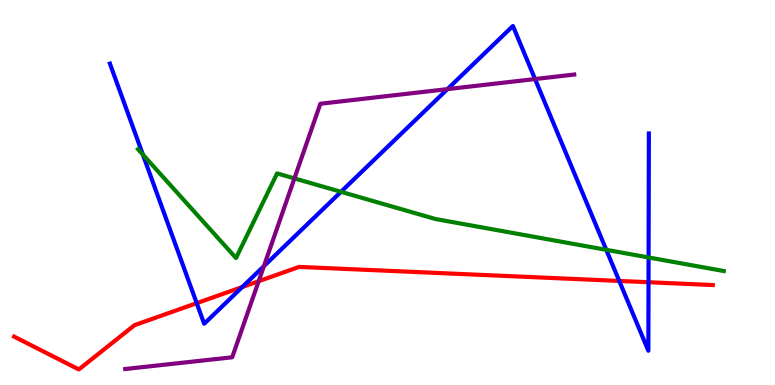[{'lines': ['blue', 'red'], 'intersections': [{'x': 2.54, 'y': 2.13}, {'x': 3.13, 'y': 2.54}, {'x': 7.99, 'y': 2.7}, {'x': 8.37, 'y': 2.67}]}, {'lines': ['green', 'red'], 'intersections': []}, {'lines': ['purple', 'red'], 'intersections': [{'x': 3.34, 'y': 2.7}]}, {'lines': ['blue', 'green'], 'intersections': [{'x': 1.84, 'y': 5.99}, {'x': 4.4, 'y': 5.02}, {'x': 7.82, 'y': 3.51}, {'x': 8.37, 'y': 3.31}]}, {'lines': ['blue', 'purple'], 'intersections': [{'x': 3.41, 'y': 3.09}, {'x': 5.77, 'y': 7.69}, {'x': 6.9, 'y': 7.95}]}, {'lines': ['green', 'purple'], 'intersections': [{'x': 3.8, 'y': 5.37}]}]